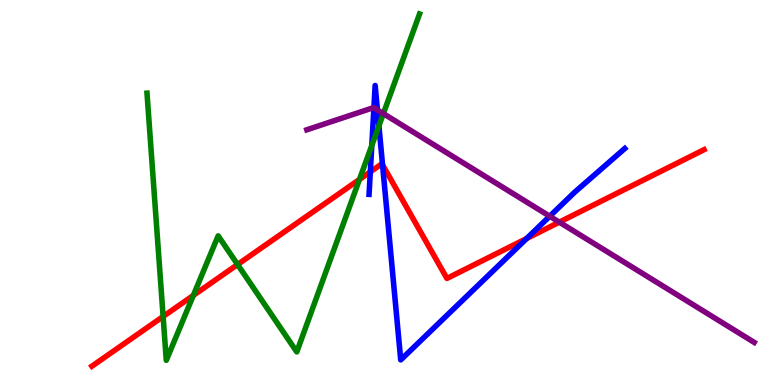[{'lines': ['blue', 'red'], 'intersections': [{'x': 4.78, 'y': 5.54}, {'x': 4.94, 'y': 5.72}, {'x': 6.8, 'y': 3.81}]}, {'lines': ['green', 'red'], 'intersections': [{'x': 2.1, 'y': 1.78}, {'x': 2.49, 'y': 2.33}, {'x': 3.07, 'y': 3.13}, {'x': 4.64, 'y': 5.34}]}, {'lines': ['purple', 'red'], 'intersections': [{'x': 7.22, 'y': 4.23}]}, {'lines': ['blue', 'green'], 'intersections': [{'x': 4.8, 'y': 6.22}, {'x': 4.89, 'y': 6.73}]}, {'lines': ['blue', 'purple'], 'intersections': [{'x': 4.82, 'y': 7.2}, {'x': 4.87, 'y': 7.14}, {'x': 7.09, 'y': 4.38}]}, {'lines': ['green', 'purple'], 'intersections': [{'x': 4.95, 'y': 7.05}]}]